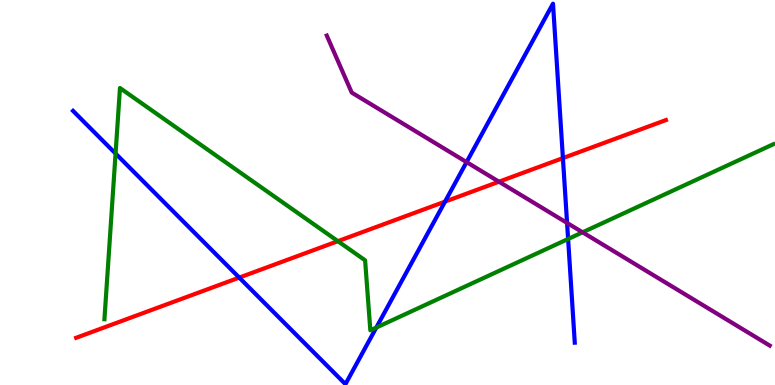[{'lines': ['blue', 'red'], 'intersections': [{'x': 3.09, 'y': 2.79}, {'x': 5.74, 'y': 4.76}, {'x': 7.26, 'y': 5.89}]}, {'lines': ['green', 'red'], 'intersections': [{'x': 4.36, 'y': 3.74}]}, {'lines': ['purple', 'red'], 'intersections': [{'x': 6.44, 'y': 5.28}]}, {'lines': ['blue', 'green'], 'intersections': [{'x': 1.49, 'y': 6.01}, {'x': 4.86, 'y': 1.49}, {'x': 7.33, 'y': 3.79}]}, {'lines': ['blue', 'purple'], 'intersections': [{'x': 6.02, 'y': 5.79}, {'x': 7.32, 'y': 4.21}]}, {'lines': ['green', 'purple'], 'intersections': [{'x': 7.52, 'y': 3.97}]}]